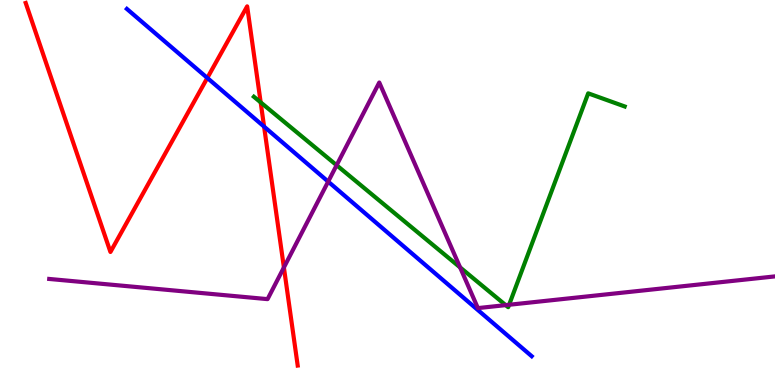[{'lines': ['blue', 'red'], 'intersections': [{'x': 2.68, 'y': 7.98}, {'x': 3.41, 'y': 6.71}]}, {'lines': ['green', 'red'], 'intersections': [{'x': 3.36, 'y': 7.34}]}, {'lines': ['purple', 'red'], 'intersections': [{'x': 3.66, 'y': 3.05}]}, {'lines': ['blue', 'green'], 'intersections': []}, {'lines': ['blue', 'purple'], 'intersections': [{'x': 4.23, 'y': 5.28}]}, {'lines': ['green', 'purple'], 'intersections': [{'x': 4.34, 'y': 5.71}, {'x': 5.94, 'y': 3.05}, {'x': 6.53, 'y': 2.07}, {'x': 6.57, 'y': 2.08}]}]